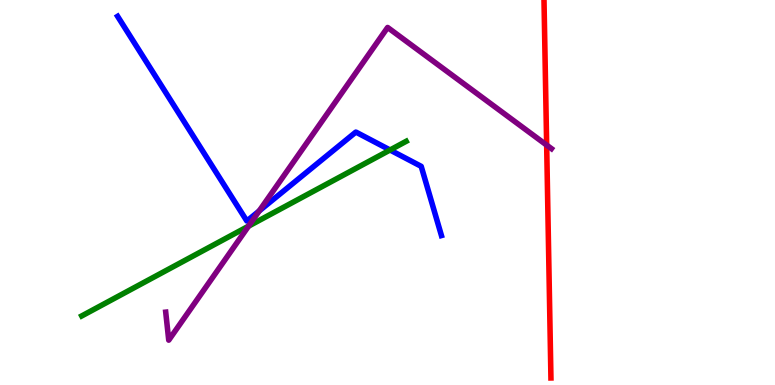[{'lines': ['blue', 'red'], 'intersections': []}, {'lines': ['green', 'red'], 'intersections': []}, {'lines': ['purple', 'red'], 'intersections': [{'x': 7.05, 'y': 6.23}]}, {'lines': ['blue', 'green'], 'intersections': [{'x': 5.03, 'y': 6.1}]}, {'lines': ['blue', 'purple'], 'intersections': [{'x': 3.34, 'y': 4.52}]}, {'lines': ['green', 'purple'], 'intersections': [{'x': 3.21, 'y': 4.13}]}]